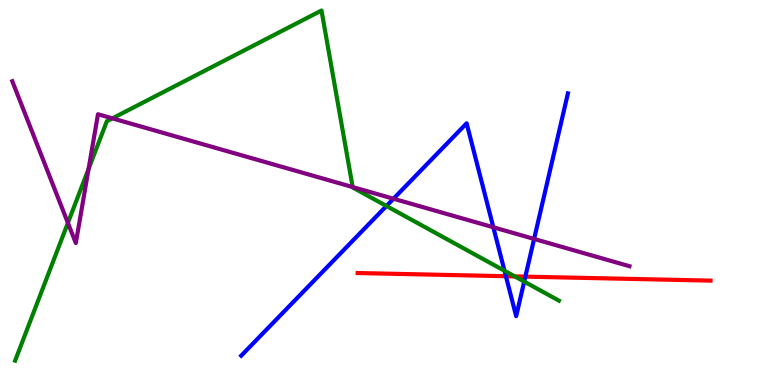[{'lines': ['blue', 'red'], 'intersections': [{'x': 6.53, 'y': 2.83}, {'x': 6.78, 'y': 2.81}]}, {'lines': ['green', 'red'], 'intersections': [{'x': 6.64, 'y': 2.82}]}, {'lines': ['purple', 'red'], 'intersections': []}, {'lines': ['blue', 'green'], 'intersections': [{'x': 4.99, 'y': 4.65}, {'x': 6.51, 'y': 2.97}, {'x': 6.76, 'y': 2.69}]}, {'lines': ['blue', 'purple'], 'intersections': [{'x': 5.08, 'y': 4.84}, {'x': 6.37, 'y': 4.1}, {'x': 6.89, 'y': 3.79}]}, {'lines': ['green', 'purple'], 'intersections': [{'x': 0.876, 'y': 4.21}, {'x': 1.14, 'y': 5.61}, {'x': 1.45, 'y': 6.93}, {'x': 4.55, 'y': 5.14}]}]